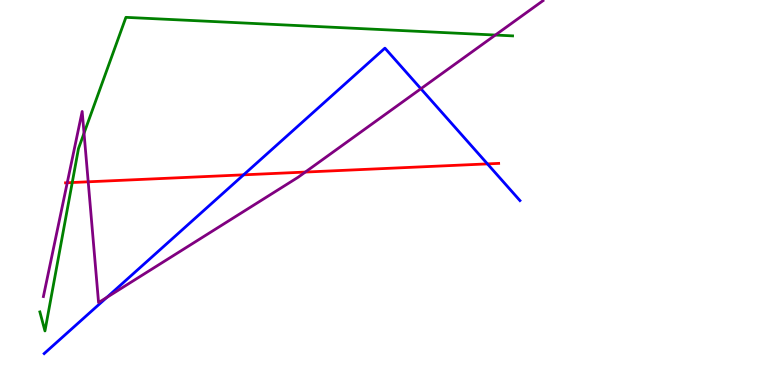[{'lines': ['blue', 'red'], 'intersections': [{'x': 3.14, 'y': 5.46}, {'x': 6.29, 'y': 5.74}]}, {'lines': ['green', 'red'], 'intersections': [{'x': 0.932, 'y': 5.26}]}, {'lines': ['purple', 'red'], 'intersections': [{'x': 0.868, 'y': 5.25}, {'x': 1.14, 'y': 5.28}, {'x': 3.94, 'y': 5.53}]}, {'lines': ['blue', 'green'], 'intersections': []}, {'lines': ['blue', 'purple'], 'intersections': [{'x': 1.38, 'y': 2.28}, {'x': 5.43, 'y': 7.7}]}, {'lines': ['green', 'purple'], 'intersections': [{'x': 1.08, 'y': 6.54}, {'x': 6.39, 'y': 9.09}]}]